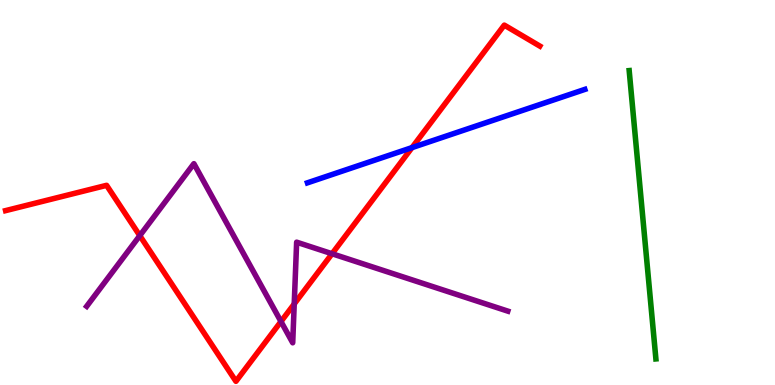[{'lines': ['blue', 'red'], 'intersections': [{'x': 5.32, 'y': 6.17}]}, {'lines': ['green', 'red'], 'intersections': []}, {'lines': ['purple', 'red'], 'intersections': [{'x': 1.8, 'y': 3.88}, {'x': 3.63, 'y': 1.65}, {'x': 3.8, 'y': 2.11}, {'x': 4.28, 'y': 3.41}]}, {'lines': ['blue', 'green'], 'intersections': []}, {'lines': ['blue', 'purple'], 'intersections': []}, {'lines': ['green', 'purple'], 'intersections': []}]